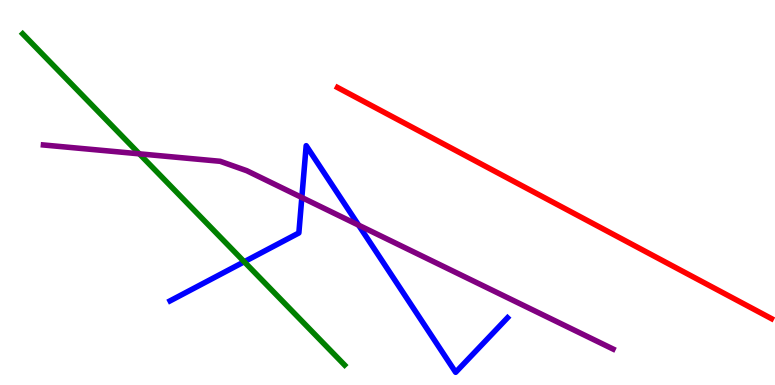[{'lines': ['blue', 'red'], 'intersections': []}, {'lines': ['green', 'red'], 'intersections': []}, {'lines': ['purple', 'red'], 'intersections': []}, {'lines': ['blue', 'green'], 'intersections': [{'x': 3.15, 'y': 3.2}]}, {'lines': ['blue', 'purple'], 'intersections': [{'x': 3.89, 'y': 4.87}, {'x': 4.63, 'y': 4.15}]}, {'lines': ['green', 'purple'], 'intersections': [{'x': 1.8, 'y': 6.0}]}]